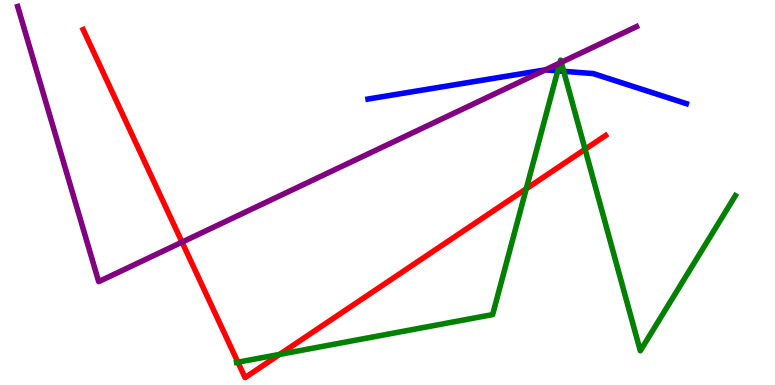[{'lines': ['blue', 'red'], 'intersections': []}, {'lines': ['green', 'red'], 'intersections': [{'x': 3.07, 'y': 0.592}, {'x': 3.61, 'y': 0.795}, {'x': 6.79, 'y': 5.1}, {'x': 7.55, 'y': 6.12}]}, {'lines': ['purple', 'red'], 'intersections': [{'x': 2.35, 'y': 3.71}]}, {'lines': ['blue', 'green'], 'intersections': [{'x': 7.2, 'y': 8.16}, {'x': 7.27, 'y': 8.15}]}, {'lines': ['blue', 'purple'], 'intersections': [{'x': 7.04, 'y': 8.18}]}, {'lines': ['green', 'purple'], 'intersections': [{'x': 7.22, 'y': 8.36}, {'x': 7.24, 'y': 8.38}]}]